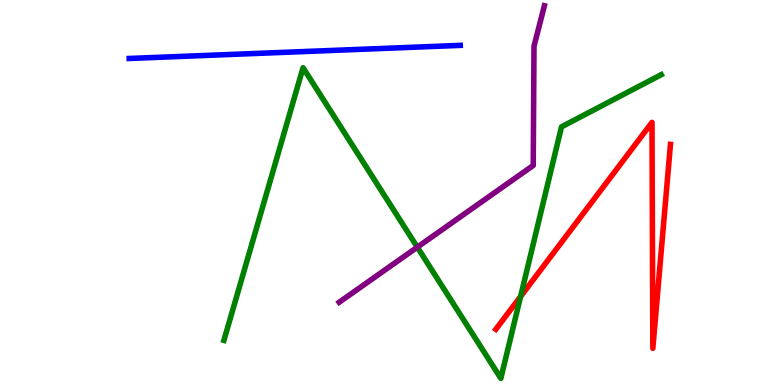[{'lines': ['blue', 'red'], 'intersections': []}, {'lines': ['green', 'red'], 'intersections': [{'x': 6.72, 'y': 2.3}]}, {'lines': ['purple', 'red'], 'intersections': []}, {'lines': ['blue', 'green'], 'intersections': []}, {'lines': ['blue', 'purple'], 'intersections': []}, {'lines': ['green', 'purple'], 'intersections': [{'x': 5.38, 'y': 3.58}]}]